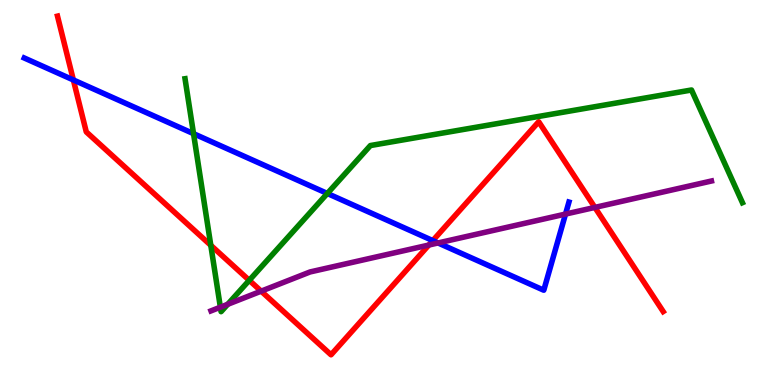[{'lines': ['blue', 'red'], 'intersections': [{'x': 0.947, 'y': 7.92}, {'x': 5.58, 'y': 3.75}]}, {'lines': ['green', 'red'], 'intersections': [{'x': 2.72, 'y': 3.63}, {'x': 3.22, 'y': 2.72}]}, {'lines': ['purple', 'red'], 'intersections': [{'x': 3.37, 'y': 2.44}, {'x': 5.53, 'y': 3.64}, {'x': 7.68, 'y': 4.61}]}, {'lines': ['blue', 'green'], 'intersections': [{'x': 2.5, 'y': 6.53}, {'x': 4.22, 'y': 4.97}]}, {'lines': ['blue', 'purple'], 'intersections': [{'x': 5.65, 'y': 3.69}, {'x': 7.3, 'y': 4.44}]}, {'lines': ['green', 'purple'], 'intersections': [{'x': 2.84, 'y': 2.02}, {'x': 2.94, 'y': 2.1}]}]